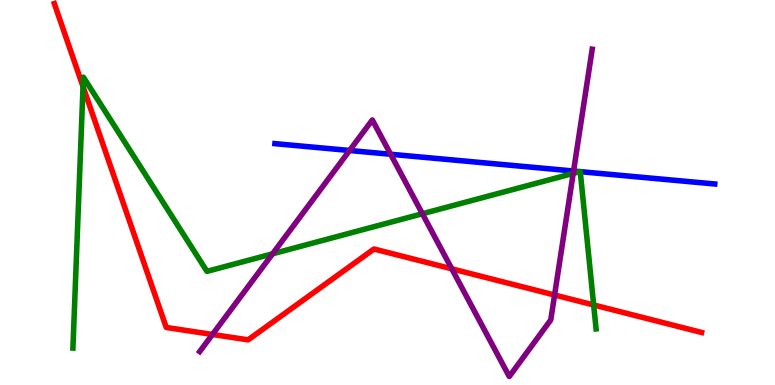[{'lines': ['blue', 'red'], 'intersections': []}, {'lines': ['green', 'red'], 'intersections': [{'x': 1.07, 'y': 7.75}, {'x': 7.66, 'y': 2.08}]}, {'lines': ['purple', 'red'], 'intersections': [{'x': 2.74, 'y': 1.31}, {'x': 5.83, 'y': 3.02}, {'x': 7.16, 'y': 2.34}]}, {'lines': ['blue', 'green'], 'intersections': [{'x': 7.48, 'y': 5.54}, {'x': 7.49, 'y': 5.54}]}, {'lines': ['blue', 'purple'], 'intersections': [{'x': 4.51, 'y': 6.09}, {'x': 5.04, 'y': 5.99}, {'x': 7.4, 'y': 5.56}]}, {'lines': ['green', 'purple'], 'intersections': [{'x': 3.52, 'y': 3.41}, {'x': 5.45, 'y': 4.45}, {'x': 7.4, 'y': 5.5}]}]